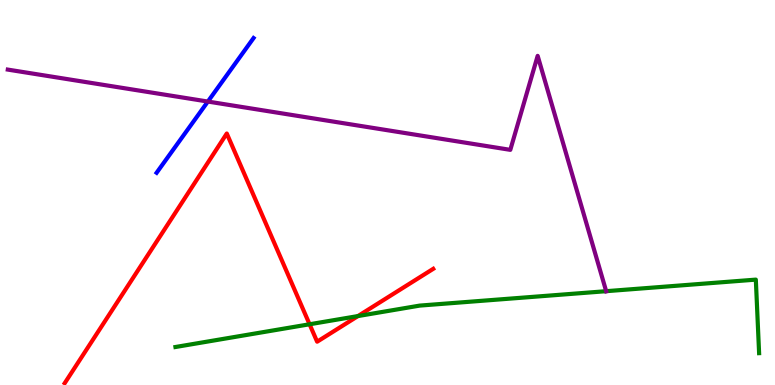[{'lines': ['blue', 'red'], 'intersections': []}, {'lines': ['green', 'red'], 'intersections': [{'x': 3.99, 'y': 1.58}, {'x': 4.62, 'y': 1.79}]}, {'lines': ['purple', 'red'], 'intersections': []}, {'lines': ['blue', 'green'], 'intersections': []}, {'lines': ['blue', 'purple'], 'intersections': [{'x': 2.68, 'y': 7.36}]}, {'lines': ['green', 'purple'], 'intersections': [{'x': 7.82, 'y': 2.44}]}]